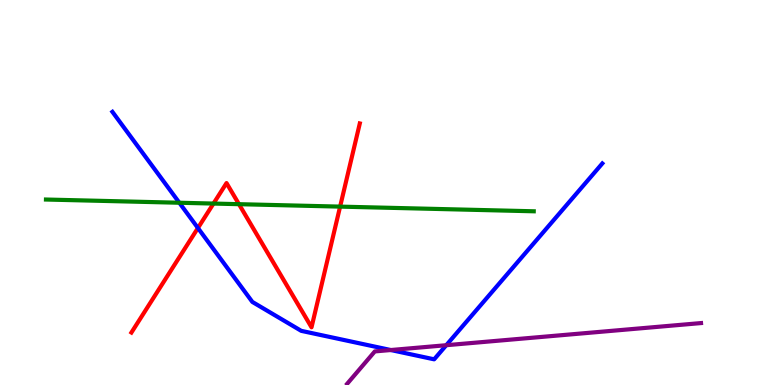[{'lines': ['blue', 'red'], 'intersections': [{'x': 2.55, 'y': 4.08}]}, {'lines': ['green', 'red'], 'intersections': [{'x': 2.75, 'y': 4.71}, {'x': 3.08, 'y': 4.7}, {'x': 4.39, 'y': 4.63}]}, {'lines': ['purple', 'red'], 'intersections': []}, {'lines': ['blue', 'green'], 'intersections': [{'x': 2.31, 'y': 4.73}]}, {'lines': ['blue', 'purple'], 'intersections': [{'x': 5.04, 'y': 0.908}, {'x': 5.76, 'y': 1.03}]}, {'lines': ['green', 'purple'], 'intersections': []}]